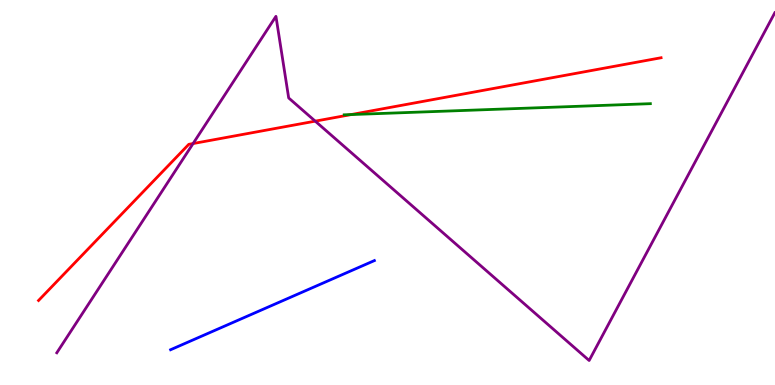[{'lines': ['blue', 'red'], 'intersections': []}, {'lines': ['green', 'red'], 'intersections': [{'x': 4.53, 'y': 7.02}]}, {'lines': ['purple', 'red'], 'intersections': [{'x': 2.49, 'y': 6.27}, {'x': 4.07, 'y': 6.85}]}, {'lines': ['blue', 'green'], 'intersections': []}, {'lines': ['blue', 'purple'], 'intersections': []}, {'lines': ['green', 'purple'], 'intersections': []}]